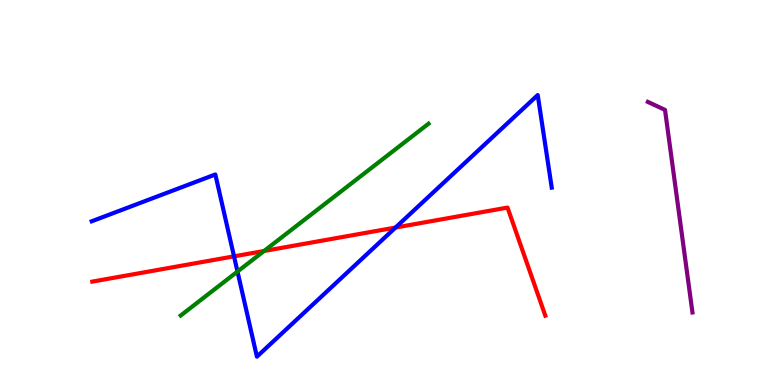[{'lines': ['blue', 'red'], 'intersections': [{'x': 3.02, 'y': 3.34}, {'x': 5.1, 'y': 4.09}]}, {'lines': ['green', 'red'], 'intersections': [{'x': 3.41, 'y': 3.48}]}, {'lines': ['purple', 'red'], 'intersections': []}, {'lines': ['blue', 'green'], 'intersections': [{'x': 3.06, 'y': 2.95}]}, {'lines': ['blue', 'purple'], 'intersections': []}, {'lines': ['green', 'purple'], 'intersections': []}]